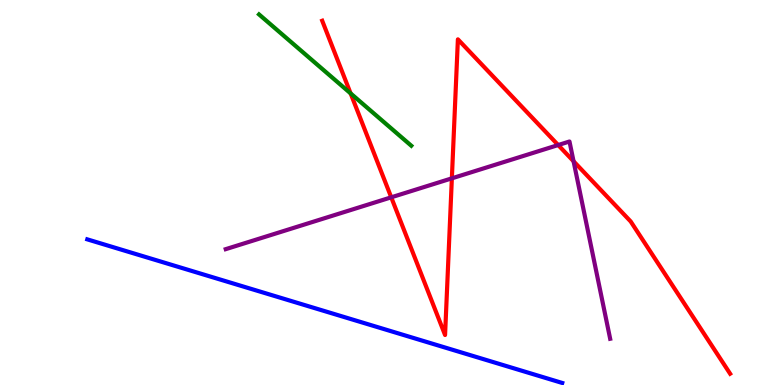[{'lines': ['blue', 'red'], 'intersections': []}, {'lines': ['green', 'red'], 'intersections': [{'x': 4.52, 'y': 7.57}]}, {'lines': ['purple', 'red'], 'intersections': [{'x': 5.05, 'y': 4.87}, {'x': 5.83, 'y': 5.37}, {'x': 7.2, 'y': 6.23}, {'x': 7.4, 'y': 5.81}]}, {'lines': ['blue', 'green'], 'intersections': []}, {'lines': ['blue', 'purple'], 'intersections': []}, {'lines': ['green', 'purple'], 'intersections': []}]